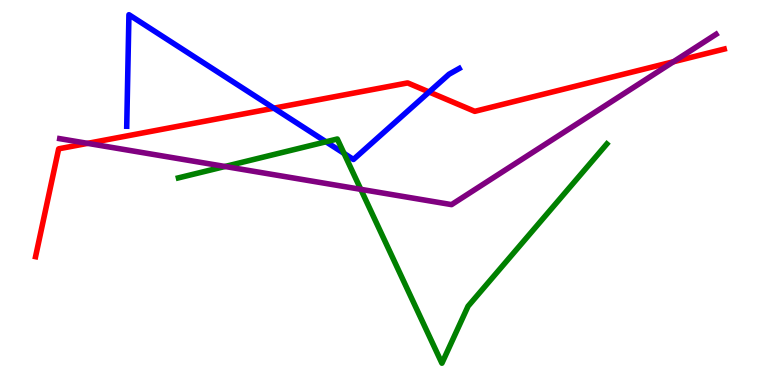[{'lines': ['blue', 'red'], 'intersections': [{'x': 3.53, 'y': 7.19}, {'x': 5.54, 'y': 7.61}]}, {'lines': ['green', 'red'], 'intersections': []}, {'lines': ['purple', 'red'], 'intersections': [{'x': 1.13, 'y': 6.28}, {'x': 8.69, 'y': 8.4}]}, {'lines': ['blue', 'green'], 'intersections': [{'x': 4.21, 'y': 6.32}, {'x': 4.44, 'y': 6.02}]}, {'lines': ['blue', 'purple'], 'intersections': []}, {'lines': ['green', 'purple'], 'intersections': [{'x': 2.9, 'y': 5.68}, {'x': 4.66, 'y': 5.08}]}]